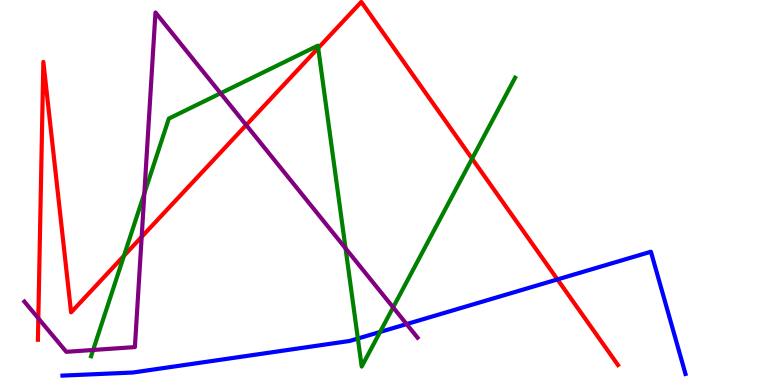[{'lines': ['blue', 'red'], 'intersections': [{'x': 7.19, 'y': 2.74}]}, {'lines': ['green', 'red'], 'intersections': [{'x': 1.6, 'y': 3.36}, {'x': 4.11, 'y': 8.75}, {'x': 6.09, 'y': 5.88}]}, {'lines': ['purple', 'red'], 'intersections': [{'x': 0.495, 'y': 1.73}, {'x': 1.83, 'y': 3.85}, {'x': 3.18, 'y': 6.75}]}, {'lines': ['blue', 'green'], 'intersections': [{'x': 4.62, 'y': 1.21}, {'x': 4.9, 'y': 1.38}]}, {'lines': ['blue', 'purple'], 'intersections': [{'x': 5.25, 'y': 1.58}]}, {'lines': ['green', 'purple'], 'intersections': [{'x': 1.2, 'y': 0.91}, {'x': 1.86, 'y': 4.97}, {'x': 2.85, 'y': 7.58}, {'x': 4.46, 'y': 3.55}, {'x': 5.07, 'y': 2.02}]}]